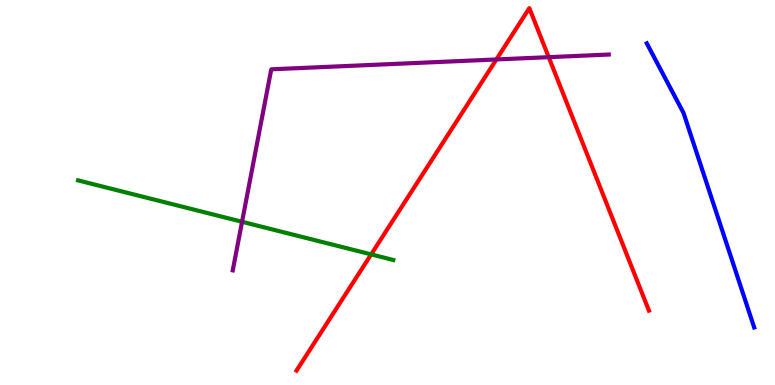[{'lines': ['blue', 'red'], 'intersections': []}, {'lines': ['green', 'red'], 'intersections': [{'x': 4.79, 'y': 3.39}]}, {'lines': ['purple', 'red'], 'intersections': [{'x': 6.4, 'y': 8.46}, {'x': 7.08, 'y': 8.52}]}, {'lines': ['blue', 'green'], 'intersections': []}, {'lines': ['blue', 'purple'], 'intersections': []}, {'lines': ['green', 'purple'], 'intersections': [{'x': 3.12, 'y': 4.24}]}]